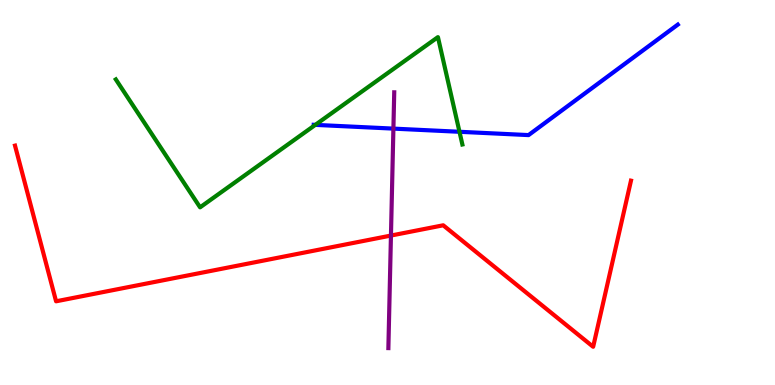[{'lines': ['blue', 'red'], 'intersections': []}, {'lines': ['green', 'red'], 'intersections': []}, {'lines': ['purple', 'red'], 'intersections': [{'x': 5.04, 'y': 3.88}]}, {'lines': ['blue', 'green'], 'intersections': [{'x': 4.07, 'y': 6.76}, {'x': 5.93, 'y': 6.58}]}, {'lines': ['blue', 'purple'], 'intersections': [{'x': 5.08, 'y': 6.66}]}, {'lines': ['green', 'purple'], 'intersections': []}]